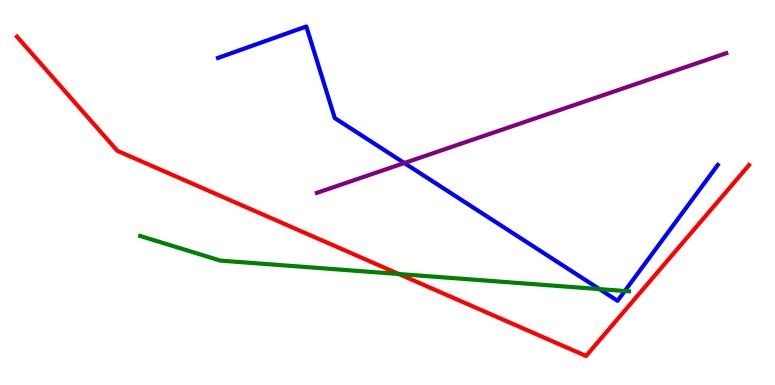[{'lines': ['blue', 'red'], 'intersections': []}, {'lines': ['green', 'red'], 'intersections': [{'x': 5.15, 'y': 2.88}]}, {'lines': ['purple', 'red'], 'intersections': []}, {'lines': ['blue', 'green'], 'intersections': [{'x': 7.73, 'y': 2.49}, {'x': 8.06, 'y': 2.44}]}, {'lines': ['blue', 'purple'], 'intersections': [{'x': 5.22, 'y': 5.77}]}, {'lines': ['green', 'purple'], 'intersections': []}]